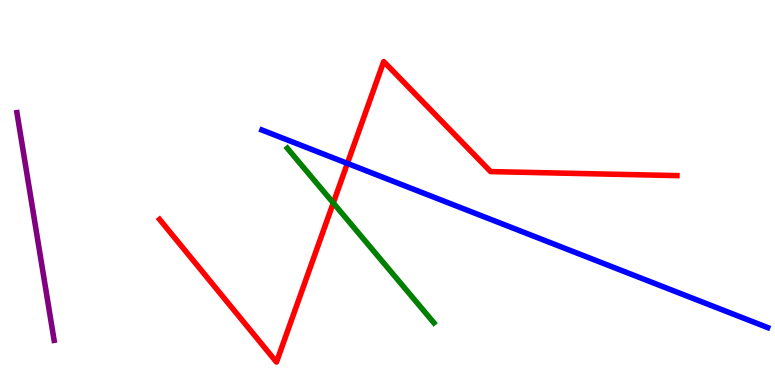[{'lines': ['blue', 'red'], 'intersections': [{'x': 4.48, 'y': 5.76}]}, {'lines': ['green', 'red'], 'intersections': [{'x': 4.3, 'y': 4.73}]}, {'lines': ['purple', 'red'], 'intersections': []}, {'lines': ['blue', 'green'], 'intersections': []}, {'lines': ['blue', 'purple'], 'intersections': []}, {'lines': ['green', 'purple'], 'intersections': []}]